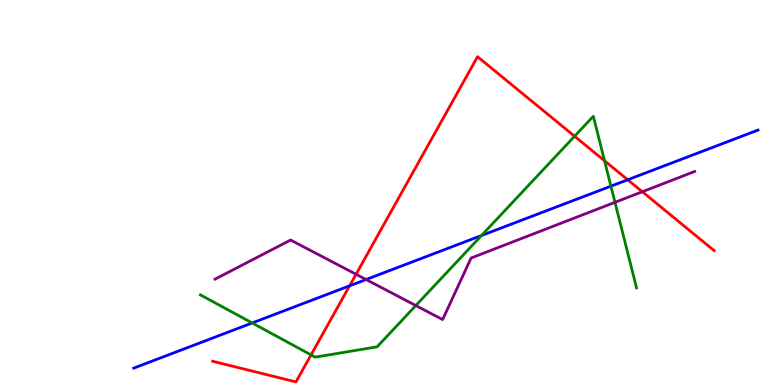[{'lines': ['blue', 'red'], 'intersections': [{'x': 4.51, 'y': 2.58}, {'x': 8.1, 'y': 5.33}]}, {'lines': ['green', 'red'], 'intersections': [{'x': 4.01, 'y': 0.782}, {'x': 7.41, 'y': 6.46}, {'x': 7.8, 'y': 5.82}]}, {'lines': ['purple', 'red'], 'intersections': [{'x': 4.59, 'y': 2.88}, {'x': 8.29, 'y': 5.02}]}, {'lines': ['blue', 'green'], 'intersections': [{'x': 3.25, 'y': 1.61}, {'x': 6.21, 'y': 3.88}, {'x': 7.88, 'y': 5.16}]}, {'lines': ['blue', 'purple'], 'intersections': [{'x': 4.72, 'y': 2.74}]}, {'lines': ['green', 'purple'], 'intersections': [{'x': 5.37, 'y': 2.06}, {'x': 7.94, 'y': 4.74}]}]